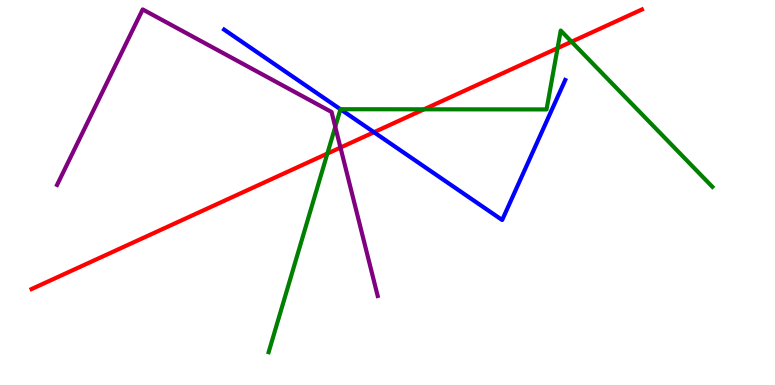[{'lines': ['blue', 'red'], 'intersections': [{'x': 4.83, 'y': 6.57}]}, {'lines': ['green', 'red'], 'intersections': [{'x': 4.22, 'y': 6.01}, {'x': 5.47, 'y': 7.16}, {'x': 7.19, 'y': 8.75}, {'x': 7.37, 'y': 8.92}]}, {'lines': ['purple', 'red'], 'intersections': [{'x': 4.39, 'y': 6.17}]}, {'lines': ['blue', 'green'], 'intersections': [{'x': 4.39, 'y': 7.16}]}, {'lines': ['blue', 'purple'], 'intersections': []}, {'lines': ['green', 'purple'], 'intersections': [{'x': 4.33, 'y': 6.71}]}]